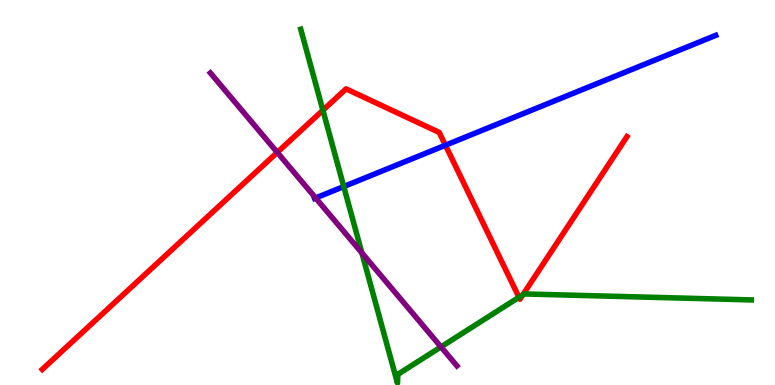[{'lines': ['blue', 'red'], 'intersections': [{'x': 5.75, 'y': 6.23}]}, {'lines': ['green', 'red'], 'intersections': [{'x': 4.17, 'y': 7.14}, {'x': 6.7, 'y': 2.28}, {'x': 6.75, 'y': 2.34}]}, {'lines': ['purple', 'red'], 'intersections': [{'x': 3.58, 'y': 6.04}]}, {'lines': ['blue', 'green'], 'intersections': [{'x': 4.44, 'y': 5.15}]}, {'lines': ['blue', 'purple'], 'intersections': [{'x': 4.07, 'y': 4.86}]}, {'lines': ['green', 'purple'], 'intersections': [{'x': 4.67, 'y': 3.43}, {'x': 5.69, 'y': 0.989}]}]